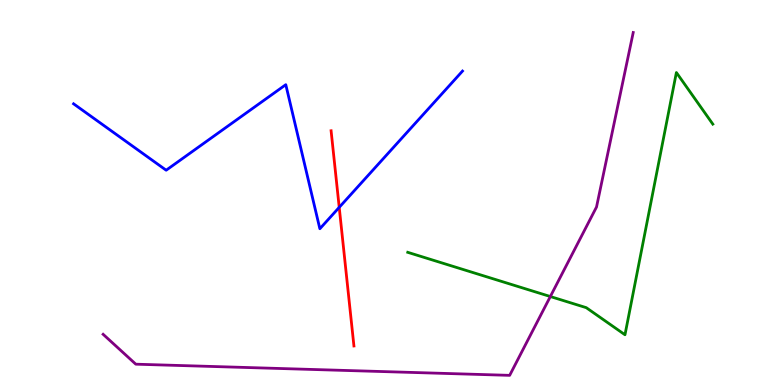[{'lines': ['blue', 'red'], 'intersections': [{'x': 4.38, 'y': 4.61}]}, {'lines': ['green', 'red'], 'intersections': []}, {'lines': ['purple', 'red'], 'intersections': []}, {'lines': ['blue', 'green'], 'intersections': []}, {'lines': ['blue', 'purple'], 'intersections': []}, {'lines': ['green', 'purple'], 'intersections': [{'x': 7.1, 'y': 2.3}]}]